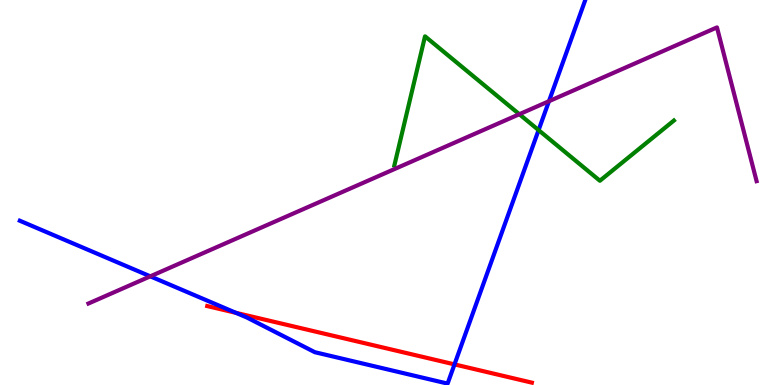[{'lines': ['blue', 'red'], 'intersections': [{'x': 3.04, 'y': 1.87}, {'x': 5.86, 'y': 0.535}]}, {'lines': ['green', 'red'], 'intersections': []}, {'lines': ['purple', 'red'], 'intersections': []}, {'lines': ['blue', 'green'], 'intersections': [{'x': 6.95, 'y': 6.62}]}, {'lines': ['blue', 'purple'], 'intersections': [{'x': 1.94, 'y': 2.82}, {'x': 7.08, 'y': 7.37}]}, {'lines': ['green', 'purple'], 'intersections': [{'x': 6.7, 'y': 7.03}]}]